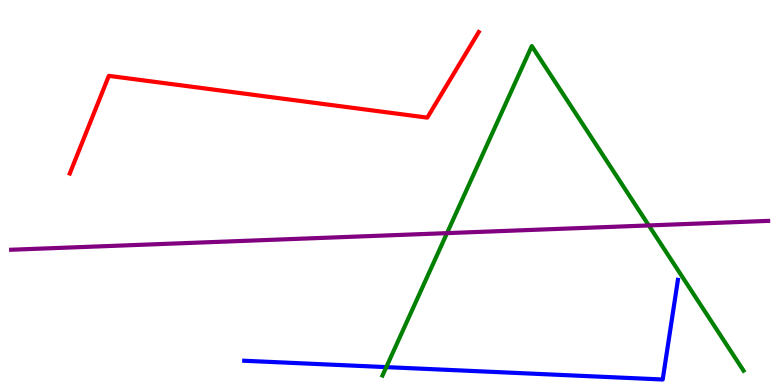[{'lines': ['blue', 'red'], 'intersections': []}, {'lines': ['green', 'red'], 'intersections': []}, {'lines': ['purple', 'red'], 'intersections': []}, {'lines': ['blue', 'green'], 'intersections': [{'x': 4.98, 'y': 0.464}]}, {'lines': ['blue', 'purple'], 'intersections': []}, {'lines': ['green', 'purple'], 'intersections': [{'x': 5.77, 'y': 3.94}, {'x': 8.37, 'y': 4.14}]}]